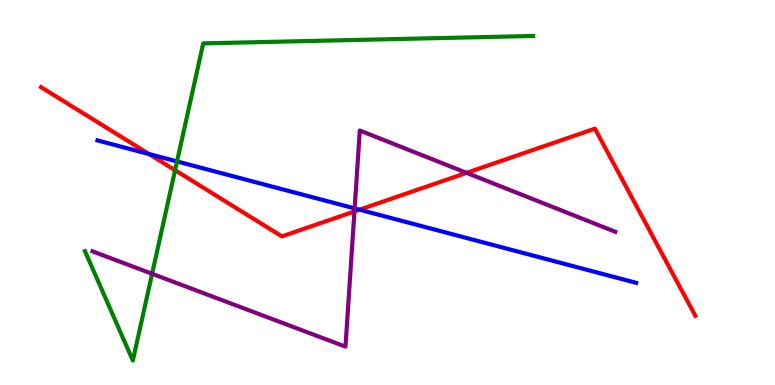[{'lines': ['blue', 'red'], 'intersections': [{'x': 1.92, 'y': 6.0}, {'x': 4.64, 'y': 4.55}]}, {'lines': ['green', 'red'], 'intersections': [{'x': 2.26, 'y': 5.58}]}, {'lines': ['purple', 'red'], 'intersections': [{'x': 4.57, 'y': 4.51}, {'x': 6.02, 'y': 5.51}]}, {'lines': ['blue', 'green'], 'intersections': [{'x': 2.28, 'y': 5.81}]}, {'lines': ['blue', 'purple'], 'intersections': [{'x': 4.58, 'y': 4.59}]}, {'lines': ['green', 'purple'], 'intersections': [{'x': 1.96, 'y': 2.89}]}]